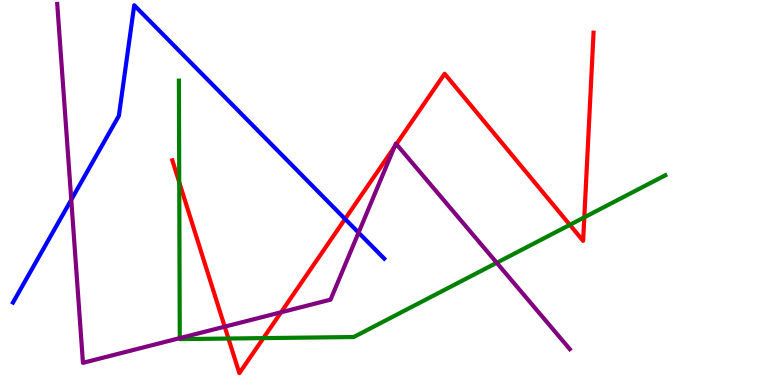[{'lines': ['blue', 'red'], 'intersections': [{'x': 4.45, 'y': 4.31}]}, {'lines': ['green', 'red'], 'intersections': [{'x': 2.31, 'y': 5.27}, {'x': 2.95, 'y': 1.21}, {'x': 3.4, 'y': 1.22}, {'x': 7.35, 'y': 4.16}, {'x': 7.54, 'y': 4.35}]}, {'lines': ['purple', 'red'], 'intersections': [{'x': 2.9, 'y': 1.52}, {'x': 3.63, 'y': 1.89}, {'x': 5.09, 'y': 6.18}, {'x': 5.11, 'y': 6.26}]}, {'lines': ['blue', 'green'], 'intersections': []}, {'lines': ['blue', 'purple'], 'intersections': [{'x': 0.92, 'y': 4.81}, {'x': 4.63, 'y': 3.96}]}, {'lines': ['green', 'purple'], 'intersections': [{'x': 2.32, 'y': 1.22}, {'x': 6.41, 'y': 3.17}]}]